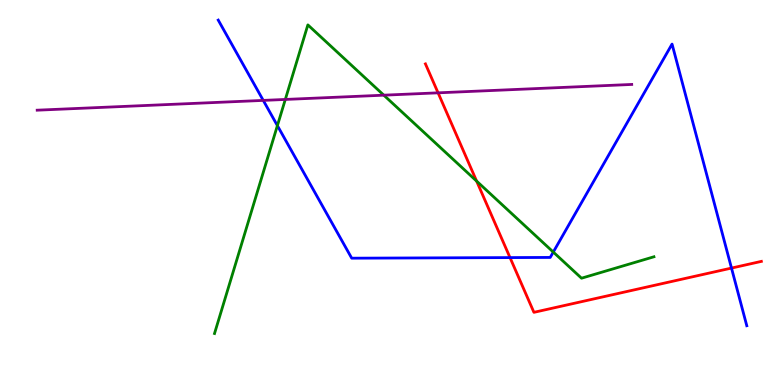[{'lines': ['blue', 'red'], 'intersections': [{'x': 6.58, 'y': 3.31}, {'x': 9.44, 'y': 3.04}]}, {'lines': ['green', 'red'], 'intersections': [{'x': 6.15, 'y': 5.3}]}, {'lines': ['purple', 'red'], 'intersections': [{'x': 5.65, 'y': 7.59}]}, {'lines': ['blue', 'green'], 'intersections': [{'x': 3.58, 'y': 6.74}, {'x': 7.14, 'y': 3.45}]}, {'lines': ['blue', 'purple'], 'intersections': [{'x': 3.4, 'y': 7.39}]}, {'lines': ['green', 'purple'], 'intersections': [{'x': 3.68, 'y': 7.42}, {'x': 4.95, 'y': 7.53}]}]